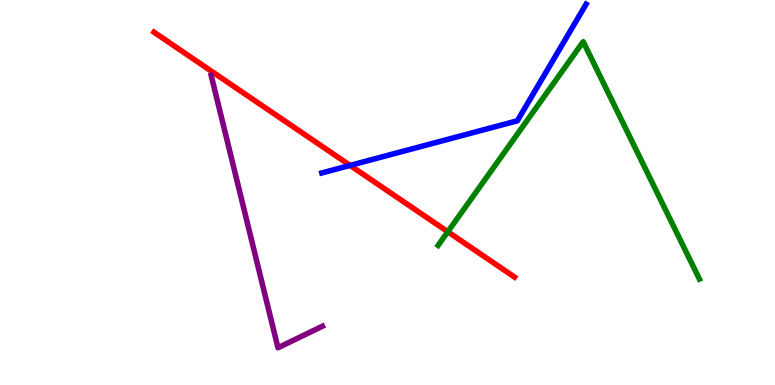[{'lines': ['blue', 'red'], 'intersections': [{'x': 4.52, 'y': 5.7}]}, {'lines': ['green', 'red'], 'intersections': [{'x': 5.78, 'y': 3.98}]}, {'lines': ['purple', 'red'], 'intersections': []}, {'lines': ['blue', 'green'], 'intersections': []}, {'lines': ['blue', 'purple'], 'intersections': []}, {'lines': ['green', 'purple'], 'intersections': []}]